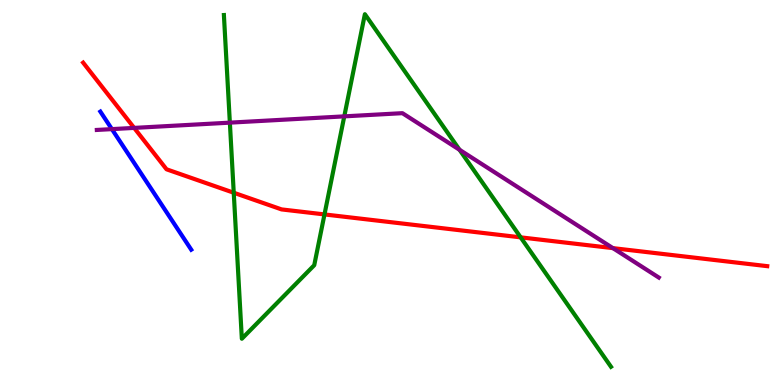[{'lines': ['blue', 'red'], 'intersections': []}, {'lines': ['green', 'red'], 'intersections': [{'x': 3.02, 'y': 4.99}, {'x': 4.19, 'y': 4.43}, {'x': 6.72, 'y': 3.84}]}, {'lines': ['purple', 'red'], 'intersections': [{'x': 1.73, 'y': 6.68}, {'x': 7.91, 'y': 3.56}]}, {'lines': ['blue', 'green'], 'intersections': []}, {'lines': ['blue', 'purple'], 'intersections': [{'x': 1.44, 'y': 6.65}]}, {'lines': ['green', 'purple'], 'intersections': [{'x': 2.97, 'y': 6.81}, {'x': 4.44, 'y': 6.98}, {'x': 5.93, 'y': 6.11}]}]